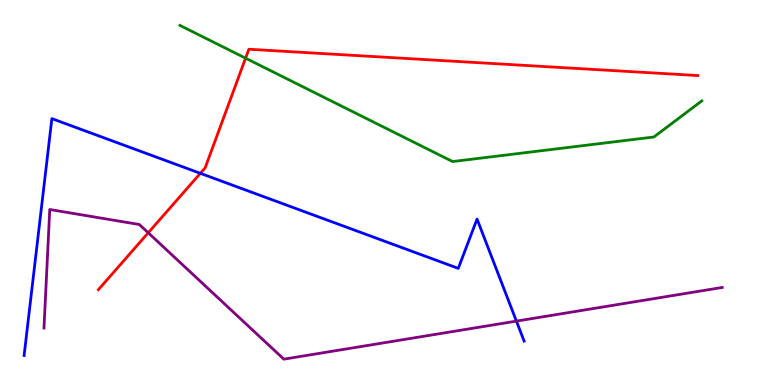[{'lines': ['blue', 'red'], 'intersections': [{'x': 2.59, 'y': 5.5}]}, {'lines': ['green', 'red'], 'intersections': [{'x': 3.17, 'y': 8.49}]}, {'lines': ['purple', 'red'], 'intersections': [{'x': 1.91, 'y': 3.95}]}, {'lines': ['blue', 'green'], 'intersections': []}, {'lines': ['blue', 'purple'], 'intersections': [{'x': 6.66, 'y': 1.66}]}, {'lines': ['green', 'purple'], 'intersections': []}]